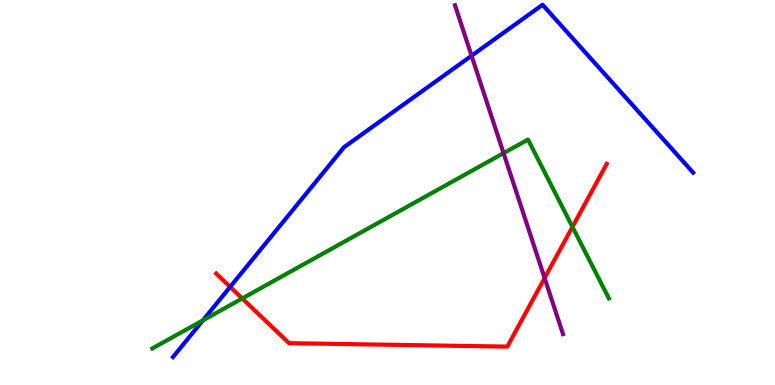[{'lines': ['blue', 'red'], 'intersections': [{'x': 2.97, 'y': 2.55}]}, {'lines': ['green', 'red'], 'intersections': [{'x': 3.13, 'y': 2.25}, {'x': 7.39, 'y': 4.11}]}, {'lines': ['purple', 'red'], 'intersections': [{'x': 7.03, 'y': 2.78}]}, {'lines': ['blue', 'green'], 'intersections': [{'x': 2.62, 'y': 1.68}]}, {'lines': ['blue', 'purple'], 'intersections': [{'x': 6.08, 'y': 8.55}]}, {'lines': ['green', 'purple'], 'intersections': [{'x': 6.5, 'y': 6.02}]}]